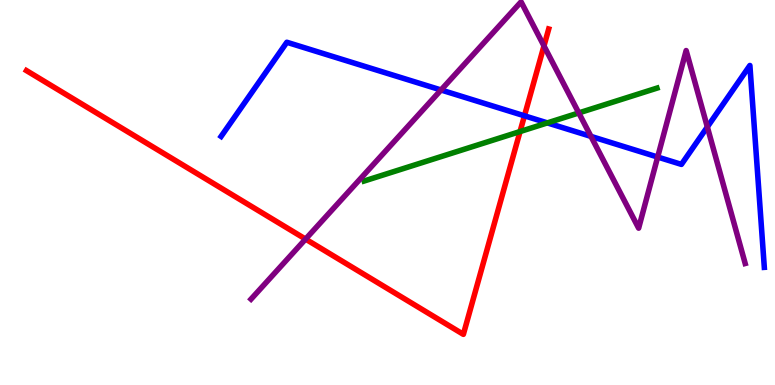[{'lines': ['blue', 'red'], 'intersections': [{'x': 6.77, 'y': 6.99}]}, {'lines': ['green', 'red'], 'intersections': [{'x': 6.71, 'y': 6.58}]}, {'lines': ['purple', 'red'], 'intersections': [{'x': 3.94, 'y': 3.79}, {'x': 7.02, 'y': 8.81}]}, {'lines': ['blue', 'green'], 'intersections': [{'x': 7.06, 'y': 6.81}]}, {'lines': ['blue', 'purple'], 'intersections': [{'x': 5.69, 'y': 7.66}, {'x': 7.63, 'y': 6.46}, {'x': 8.49, 'y': 5.92}, {'x': 9.13, 'y': 6.7}]}, {'lines': ['green', 'purple'], 'intersections': [{'x': 7.47, 'y': 7.07}]}]